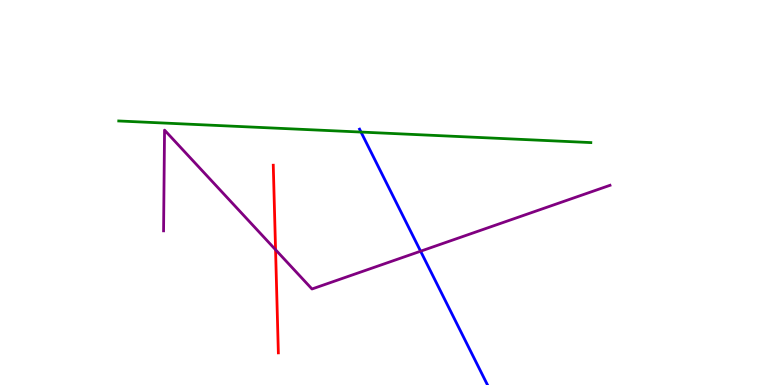[{'lines': ['blue', 'red'], 'intersections': []}, {'lines': ['green', 'red'], 'intersections': []}, {'lines': ['purple', 'red'], 'intersections': [{'x': 3.56, 'y': 3.51}]}, {'lines': ['blue', 'green'], 'intersections': [{'x': 4.66, 'y': 6.57}]}, {'lines': ['blue', 'purple'], 'intersections': [{'x': 5.43, 'y': 3.48}]}, {'lines': ['green', 'purple'], 'intersections': []}]